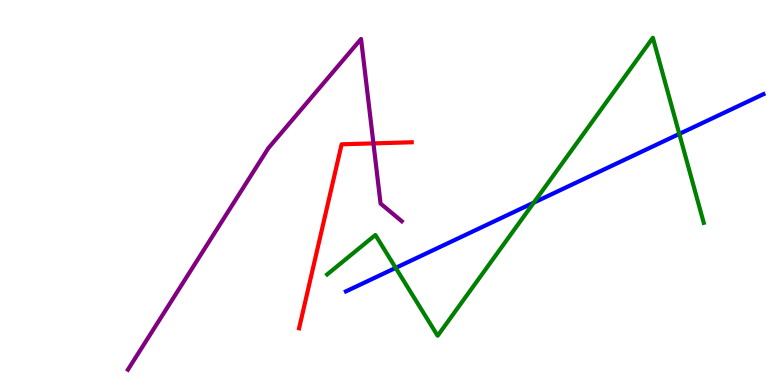[{'lines': ['blue', 'red'], 'intersections': []}, {'lines': ['green', 'red'], 'intersections': []}, {'lines': ['purple', 'red'], 'intersections': [{'x': 4.82, 'y': 6.28}]}, {'lines': ['blue', 'green'], 'intersections': [{'x': 5.11, 'y': 3.04}, {'x': 6.89, 'y': 4.74}, {'x': 8.77, 'y': 6.52}]}, {'lines': ['blue', 'purple'], 'intersections': []}, {'lines': ['green', 'purple'], 'intersections': []}]